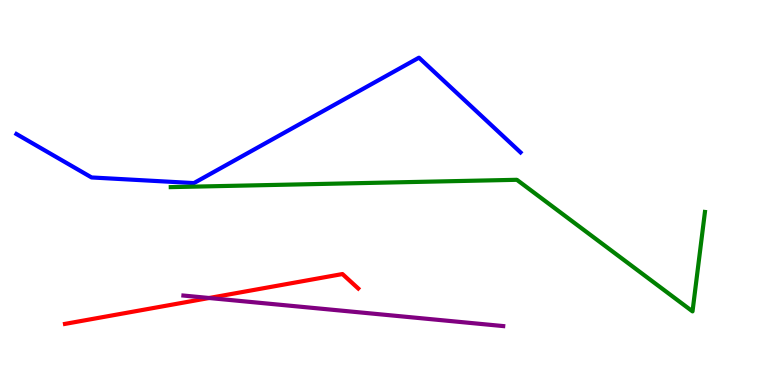[{'lines': ['blue', 'red'], 'intersections': []}, {'lines': ['green', 'red'], 'intersections': []}, {'lines': ['purple', 'red'], 'intersections': [{'x': 2.7, 'y': 2.26}]}, {'lines': ['blue', 'green'], 'intersections': []}, {'lines': ['blue', 'purple'], 'intersections': []}, {'lines': ['green', 'purple'], 'intersections': []}]